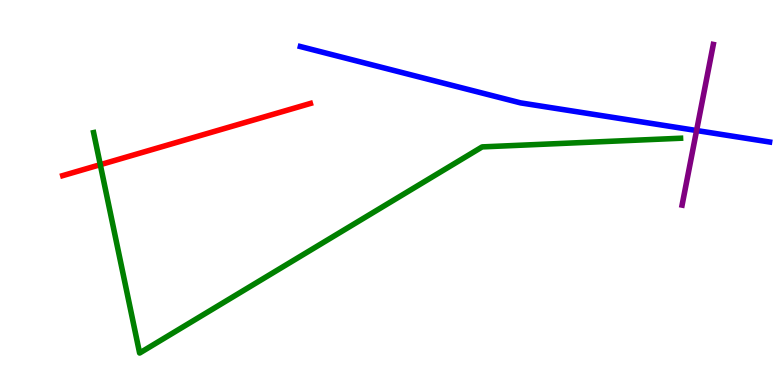[{'lines': ['blue', 'red'], 'intersections': []}, {'lines': ['green', 'red'], 'intersections': [{'x': 1.29, 'y': 5.72}]}, {'lines': ['purple', 'red'], 'intersections': []}, {'lines': ['blue', 'green'], 'intersections': []}, {'lines': ['blue', 'purple'], 'intersections': [{'x': 8.99, 'y': 6.61}]}, {'lines': ['green', 'purple'], 'intersections': []}]